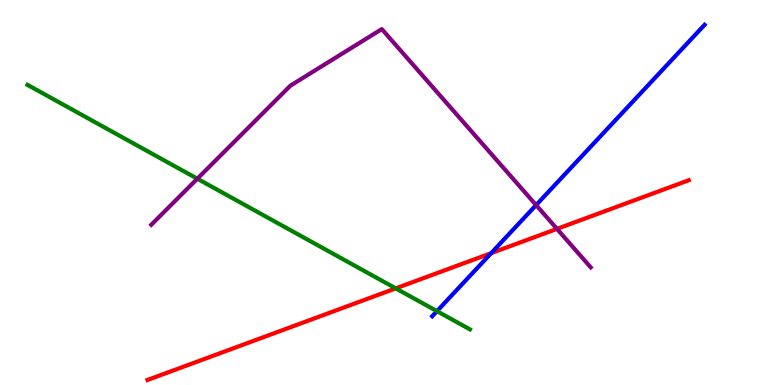[{'lines': ['blue', 'red'], 'intersections': [{'x': 6.34, 'y': 3.42}]}, {'lines': ['green', 'red'], 'intersections': [{'x': 5.11, 'y': 2.51}]}, {'lines': ['purple', 'red'], 'intersections': [{'x': 7.19, 'y': 4.06}]}, {'lines': ['blue', 'green'], 'intersections': [{'x': 5.64, 'y': 1.92}]}, {'lines': ['blue', 'purple'], 'intersections': [{'x': 6.92, 'y': 4.67}]}, {'lines': ['green', 'purple'], 'intersections': [{'x': 2.55, 'y': 5.36}]}]